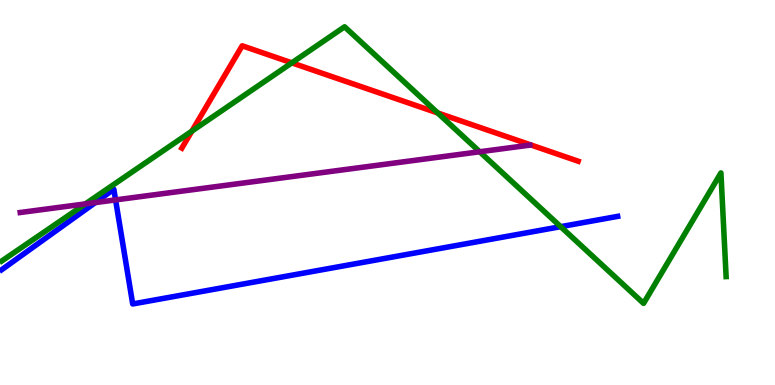[{'lines': ['blue', 'red'], 'intersections': []}, {'lines': ['green', 'red'], 'intersections': [{'x': 2.48, 'y': 6.59}, {'x': 3.77, 'y': 8.37}, {'x': 5.65, 'y': 7.07}]}, {'lines': ['purple', 'red'], 'intersections': []}, {'lines': ['blue', 'green'], 'intersections': [{'x': 7.23, 'y': 4.11}]}, {'lines': ['blue', 'purple'], 'intersections': [{'x': 1.23, 'y': 4.74}, {'x': 1.49, 'y': 4.81}]}, {'lines': ['green', 'purple'], 'intersections': [{'x': 1.1, 'y': 4.7}, {'x': 6.19, 'y': 6.06}]}]